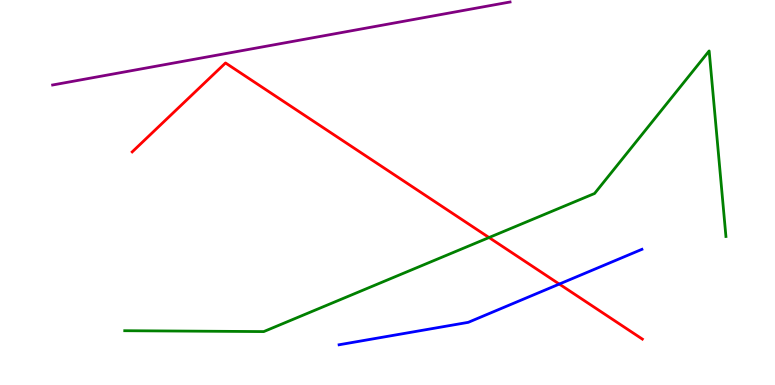[{'lines': ['blue', 'red'], 'intersections': [{'x': 7.22, 'y': 2.62}]}, {'lines': ['green', 'red'], 'intersections': [{'x': 6.31, 'y': 3.83}]}, {'lines': ['purple', 'red'], 'intersections': []}, {'lines': ['blue', 'green'], 'intersections': []}, {'lines': ['blue', 'purple'], 'intersections': []}, {'lines': ['green', 'purple'], 'intersections': []}]